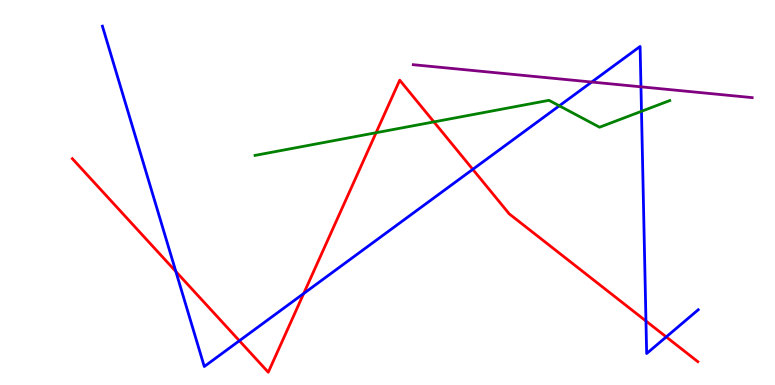[{'lines': ['blue', 'red'], 'intersections': [{'x': 2.27, 'y': 2.95}, {'x': 3.09, 'y': 1.15}, {'x': 3.92, 'y': 2.38}, {'x': 6.1, 'y': 5.6}, {'x': 8.33, 'y': 1.66}, {'x': 8.6, 'y': 1.25}]}, {'lines': ['green', 'red'], 'intersections': [{'x': 4.85, 'y': 6.55}, {'x': 5.6, 'y': 6.83}]}, {'lines': ['purple', 'red'], 'intersections': []}, {'lines': ['blue', 'green'], 'intersections': [{'x': 7.22, 'y': 7.25}, {'x': 8.28, 'y': 7.11}]}, {'lines': ['blue', 'purple'], 'intersections': [{'x': 7.63, 'y': 7.87}, {'x': 8.27, 'y': 7.74}]}, {'lines': ['green', 'purple'], 'intersections': []}]